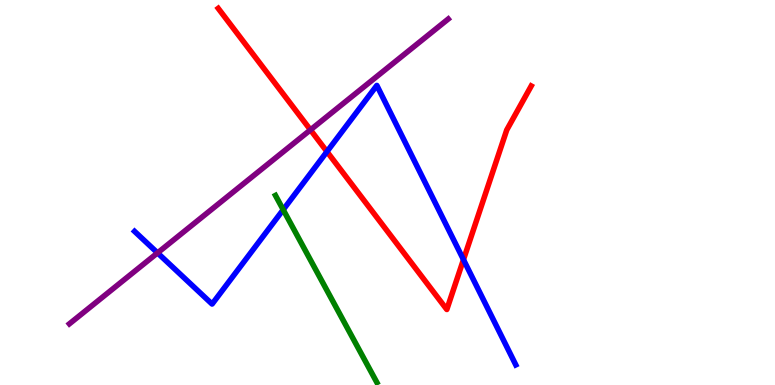[{'lines': ['blue', 'red'], 'intersections': [{'x': 4.22, 'y': 6.06}, {'x': 5.98, 'y': 3.26}]}, {'lines': ['green', 'red'], 'intersections': []}, {'lines': ['purple', 'red'], 'intersections': [{'x': 4.01, 'y': 6.63}]}, {'lines': ['blue', 'green'], 'intersections': [{'x': 3.65, 'y': 4.55}]}, {'lines': ['blue', 'purple'], 'intersections': [{'x': 2.03, 'y': 3.43}]}, {'lines': ['green', 'purple'], 'intersections': []}]